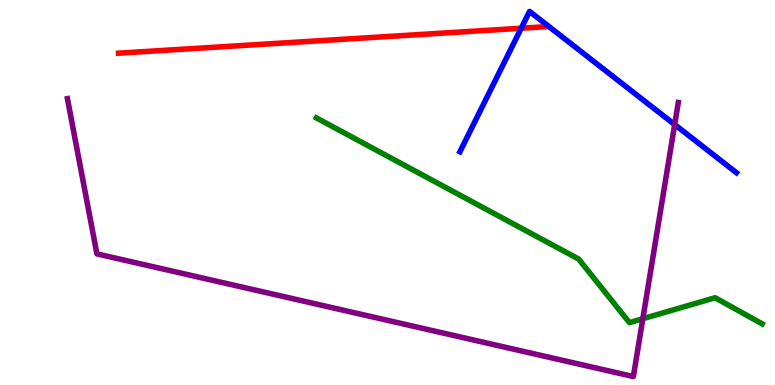[{'lines': ['blue', 'red'], 'intersections': [{'x': 6.73, 'y': 9.27}]}, {'lines': ['green', 'red'], 'intersections': []}, {'lines': ['purple', 'red'], 'intersections': []}, {'lines': ['blue', 'green'], 'intersections': []}, {'lines': ['blue', 'purple'], 'intersections': [{'x': 8.71, 'y': 6.76}]}, {'lines': ['green', 'purple'], 'intersections': [{'x': 8.29, 'y': 1.72}]}]